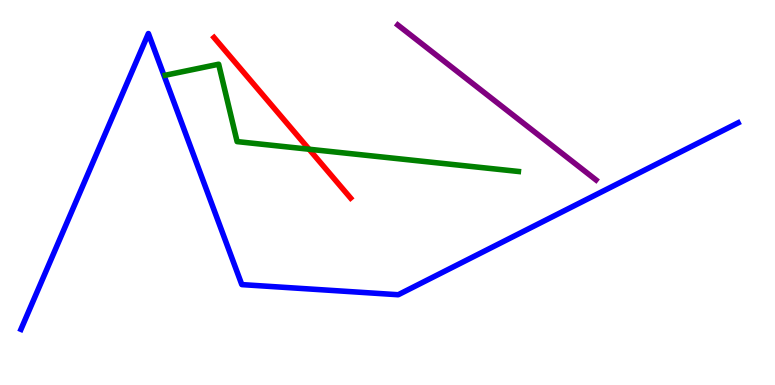[{'lines': ['blue', 'red'], 'intersections': []}, {'lines': ['green', 'red'], 'intersections': [{'x': 3.99, 'y': 6.12}]}, {'lines': ['purple', 'red'], 'intersections': []}, {'lines': ['blue', 'green'], 'intersections': []}, {'lines': ['blue', 'purple'], 'intersections': []}, {'lines': ['green', 'purple'], 'intersections': []}]